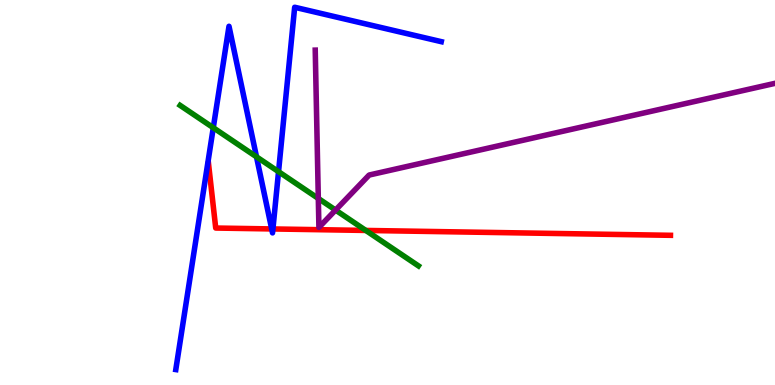[{'lines': ['blue', 'red'], 'intersections': [{'x': 3.51, 'y': 4.05}, {'x': 3.52, 'y': 4.05}]}, {'lines': ['green', 'red'], 'intersections': [{'x': 4.72, 'y': 4.01}]}, {'lines': ['purple', 'red'], 'intersections': []}, {'lines': ['blue', 'green'], 'intersections': [{'x': 2.75, 'y': 6.68}, {'x': 3.31, 'y': 5.93}, {'x': 3.59, 'y': 5.54}]}, {'lines': ['blue', 'purple'], 'intersections': []}, {'lines': ['green', 'purple'], 'intersections': [{'x': 4.11, 'y': 4.85}, {'x': 4.33, 'y': 4.54}]}]